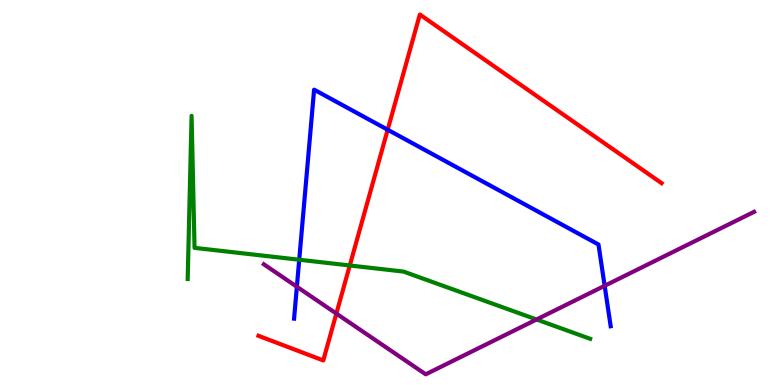[{'lines': ['blue', 'red'], 'intersections': [{'x': 5.0, 'y': 6.63}]}, {'lines': ['green', 'red'], 'intersections': [{'x': 4.51, 'y': 3.1}]}, {'lines': ['purple', 'red'], 'intersections': [{'x': 4.34, 'y': 1.86}]}, {'lines': ['blue', 'green'], 'intersections': [{'x': 3.86, 'y': 3.25}]}, {'lines': ['blue', 'purple'], 'intersections': [{'x': 3.83, 'y': 2.55}, {'x': 7.8, 'y': 2.58}]}, {'lines': ['green', 'purple'], 'intersections': [{'x': 6.92, 'y': 1.7}]}]